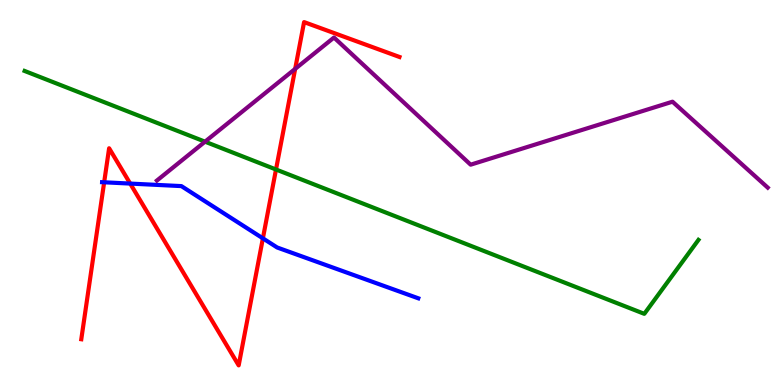[{'lines': ['blue', 'red'], 'intersections': [{'x': 1.34, 'y': 5.27}, {'x': 1.68, 'y': 5.23}, {'x': 3.39, 'y': 3.81}]}, {'lines': ['green', 'red'], 'intersections': [{'x': 3.56, 'y': 5.6}]}, {'lines': ['purple', 'red'], 'intersections': [{'x': 3.81, 'y': 8.21}]}, {'lines': ['blue', 'green'], 'intersections': []}, {'lines': ['blue', 'purple'], 'intersections': []}, {'lines': ['green', 'purple'], 'intersections': [{'x': 2.65, 'y': 6.32}]}]